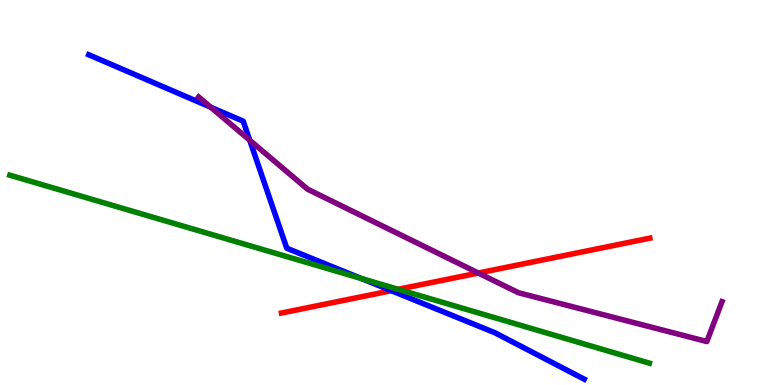[{'lines': ['blue', 'red'], 'intersections': [{'x': 5.05, 'y': 2.45}]}, {'lines': ['green', 'red'], 'intersections': [{'x': 5.14, 'y': 2.49}]}, {'lines': ['purple', 'red'], 'intersections': [{'x': 6.17, 'y': 2.91}]}, {'lines': ['blue', 'green'], 'intersections': [{'x': 4.66, 'y': 2.77}]}, {'lines': ['blue', 'purple'], 'intersections': [{'x': 2.72, 'y': 7.22}, {'x': 3.22, 'y': 6.36}]}, {'lines': ['green', 'purple'], 'intersections': []}]